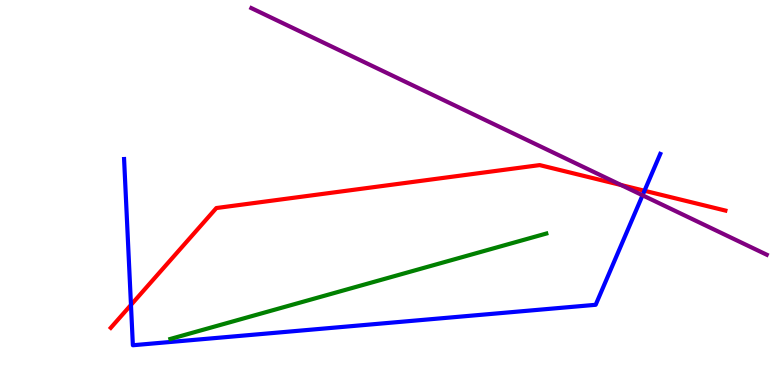[{'lines': ['blue', 'red'], 'intersections': [{'x': 1.69, 'y': 2.08}, {'x': 8.32, 'y': 5.05}]}, {'lines': ['green', 'red'], 'intersections': []}, {'lines': ['purple', 'red'], 'intersections': [{'x': 8.01, 'y': 5.19}]}, {'lines': ['blue', 'green'], 'intersections': []}, {'lines': ['blue', 'purple'], 'intersections': [{'x': 8.29, 'y': 4.93}]}, {'lines': ['green', 'purple'], 'intersections': []}]